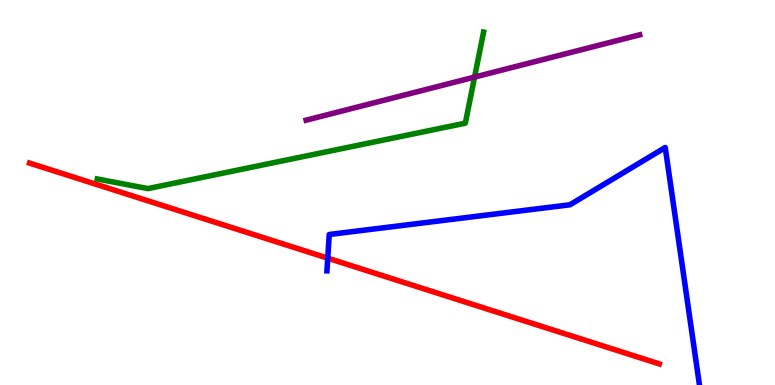[{'lines': ['blue', 'red'], 'intersections': [{'x': 4.23, 'y': 3.29}]}, {'lines': ['green', 'red'], 'intersections': []}, {'lines': ['purple', 'red'], 'intersections': []}, {'lines': ['blue', 'green'], 'intersections': []}, {'lines': ['blue', 'purple'], 'intersections': []}, {'lines': ['green', 'purple'], 'intersections': [{'x': 6.12, 'y': 8.0}]}]